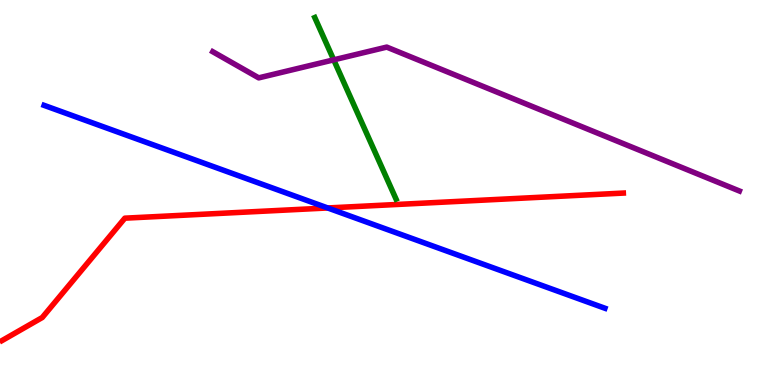[{'lines': ['blue', 'red'], 'intersections': [{'x': 4.23, 'y': 4.6}]}, {'lines': ['green', 'red'], 'intersections': []}, {'lines': ['purple', 'red'], 'intersections': []}, {'lines': ['blue', 'green'], 'intersections': []}, {'lines': ['blue', 'purple'], 'intersections': []}, {'lines': ['green', 'purple'], 'intersections': [{'x': 4.31, 'y': 8.45}]}]